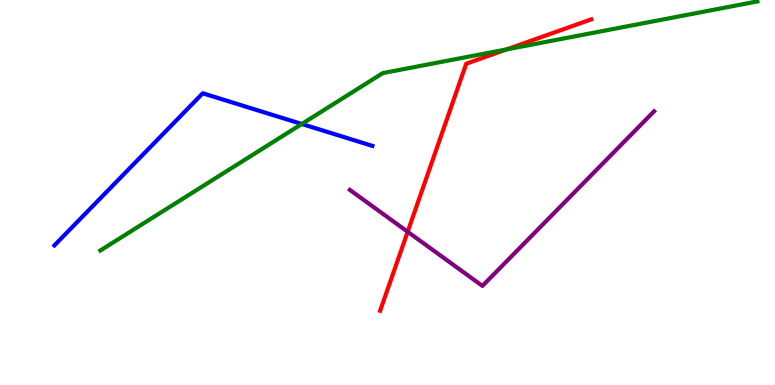[{'lines': ['blue', 'red'], 'intersections': []}, {'lines': ['green', 'red'], 'intersections': [{'x': 6.54, 'y': 8.72}]}, {'lines': ['purple', 'red'], 'intersections': [{'x': 5.26, 'y': 3.98}]}, {'lines': ['blue', 'green'], 'intersections': [{'x': 3.89, 'y': 6.78}]}, {'lines': ['blue', 'purple'], 'intersections': []}, {'lines': ['green', 'purple'], 'intersections': []}]